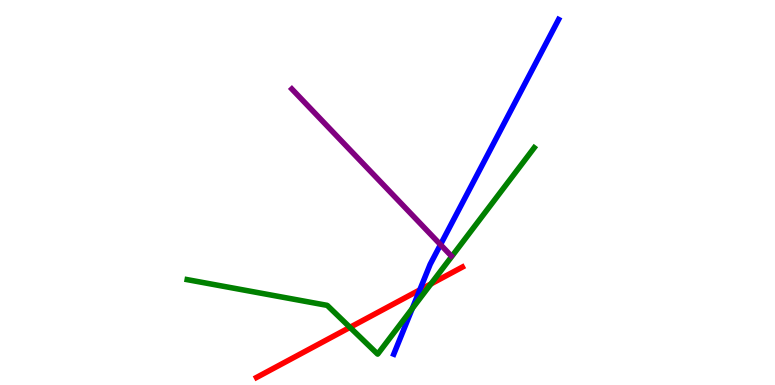[{'lines': ['blue', 'red'], 'intersections': [{'x': 5.42, 'y': 2.47}]}, {'lines': ['green', 'red'], 'intersections': [{'x': 4.52, 'y': 1.5}, {'x': 5.56, 'y': 2.62}]}, {'lines': ['purple', 'red'], 'intersections': []}, {'lines': ['blue', 'green'], 'intersections': [{'x': 5.32, 'y': 1.99}]}, {'lines': ['blue', 'purple'], 'intersections': [{'x': 5.68, 'y': 3.65}]}, {'lines': ['green', 'purple'], 'intersections': []}]